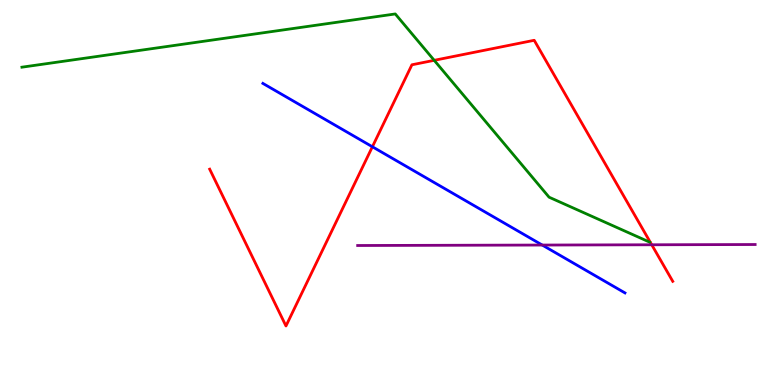[{'lines': ['blue', 'red'], 'intersections': [{'x': 4.81, 'y': 6.19}]}, {'lines': ['green', 'red'], 'intersections': [{'x': 5.6, 'y': 8.43}]}, {'lines': ['purple', 'red'], 'intersections': [{'x': 8.41, 'y': 3.64}]}, {'lines': ['blue', 'green'], 'intersections': []}, {'lines': ['blue', 'purple'], 'intersections': [{'x': 7.0, 'y': 3.64}]}, {'lines': ['green', 'purple'], 'intersections': []}]